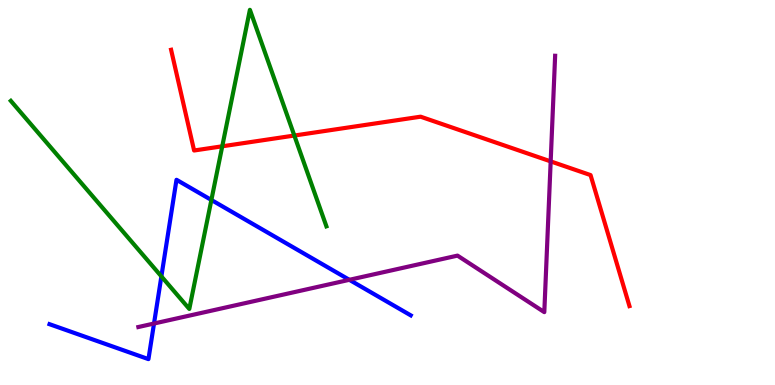[{'lines': ['blue', 'red'], 'intersections': []}, {'lines': ['green', 'red'], 'intersections': [{'x': 2.87, 'y': 6.2}, {'x': 3.8, 'y': 6.48}]}, {'lines': ['purple', 'red'], 'intersections': [{'x': 7.11, 'y': 5.81}]}, {'lines': ['blue', 'green'], 'intersections': [{'x': 2.08, 'y': 2.82}, {'x': 2.73, 'y': 4.81}]}, {'lines': ['blue', 'purple'], 'intersections': [{'x': 1.99, 'y': 1.6}, {'x': 4.51, 'y': 2.73}]}, {'lines': ['green', 'purple'], 'intersections': []}]